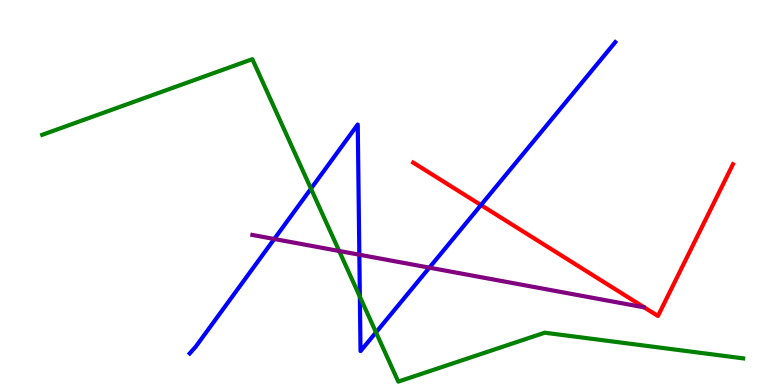[{'lines': ['blue', 'red'], 'intersections': [{'x': 6.21, 'y': 4.67}]}, {'lines': ['green', 'red'], 'intersections': []}, {'lines': ['purple', 'red'], 'intersections': []}, {'lines': ['blue', 'green'], 'intersections': [{'x': 4.01, 'y': 5.1}, {'x': 4.64, 'y': 2.29}, {'x': 4.85, 'y': 1.37}]}, {'lines': ['blue', 'purple'], 'intersections': [{'x': 3.54, 'y': 3.79}, {'x': 4.64, 'y': 3.38}, {'x': 5.54, 'y': 3.05}]}, {'lines': ['green', 'purple'], 'intersections': [{'x': 4.38, 'y': 3.48}]}]